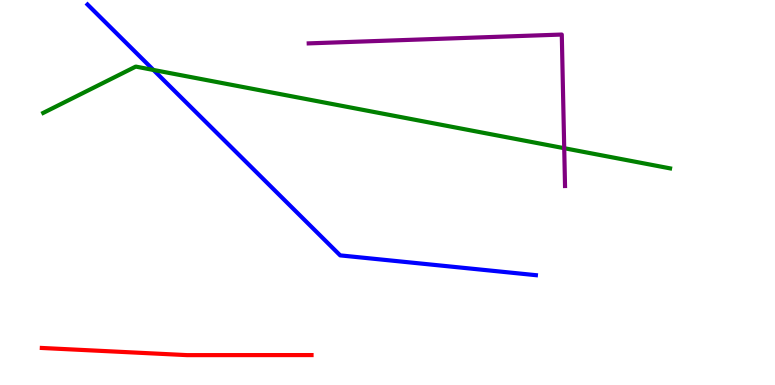[{'lines': ['blue', 'red'], 'intersections': []}, {'lines': ['green', 'red'], 'intersections': []}, {'lines': ['purple', 'red'], 'intersections': []}, {'lines': ['blue', 'green'], 'intersections': [{'x': 1.98, 'y': 8.18}]}, {'lines': ['blue', 'purple'], 'intersections': []}, {'lines': ['green', 'purple'], 'intersections': [{'x': 7.28, 'y': 6.15}]}]